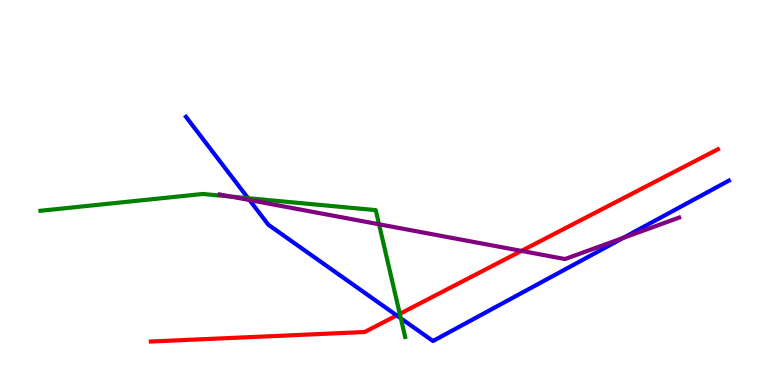[{'lines': ['blue', 'red'], 'intersections': [{'x': 5.12, 'y': 1.81}]}, {'lines': ['green', 'red'], 'intersections': [{'x': 5.16, 'y': 1.85}]}, {'lines': ['purple', 'red'], 'intersections': [{'x': 6.73, 'y': 3.48}]}, {'lines': ['blue', 'green'], 'intersections': [{'x': 3.2, 'y': 4.85}, {'x': 5.17, 'y': 1.73}]}, {'lines': ['blue', 'purple'], 'intersections': [{'x': 3.22, 'y': 4.8}, {'x': 8.04, 'y': 3.82}]}, {'lines': ['green', 'purple'], 'intersections': [{'x': 2.98, 'y': 4.89}, {'x': 4.89, 'y': 4.17}]}]